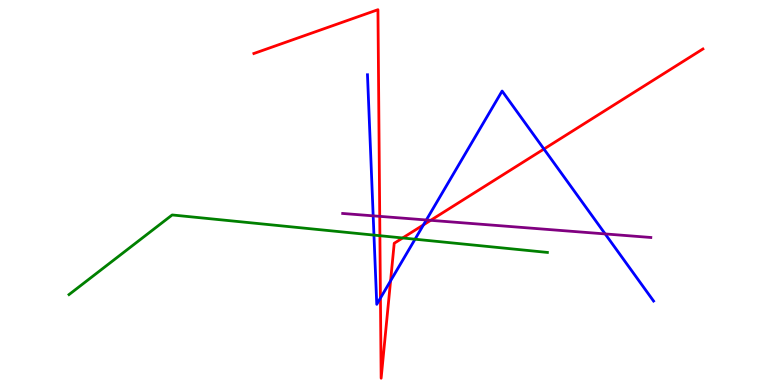[{'lines': ['blue', 'red'], 'intersections': [{'x': 4.91, 'y': 2.26}, {'x': 5.04, 'y': 2.71}, {'x': 5.46, 'y': 4.16}, {'x': 7.02, 'y': 6.13}]}, {'lines': ['green', 'red'], 'intersections': [{'x': 4.9, 'y': 3.88}, {'x': 5.2, 'y': 3.82}]}, {'lines': ['purple', 'red'], 'intersections': [{'x': 4.9, 'y': 4.38}, {'x': 5.56, 'y': 4.28}]}, {'lines': ['blue', 'green'], 'intersections': [{'x': 4.83, 'y': 3.89}, {'x': 5.36, 'y': 3.79}]}, {'lines': ['blue', 'purple'], 'intersections': [{'x': 4.82, 'y': 4.39}, {'x': 5.5, 'y': 4.29}, {'x': 7.81, 'y': 3.92}]}, {'lines': ['green', 'purple'], 'intersections': []}]